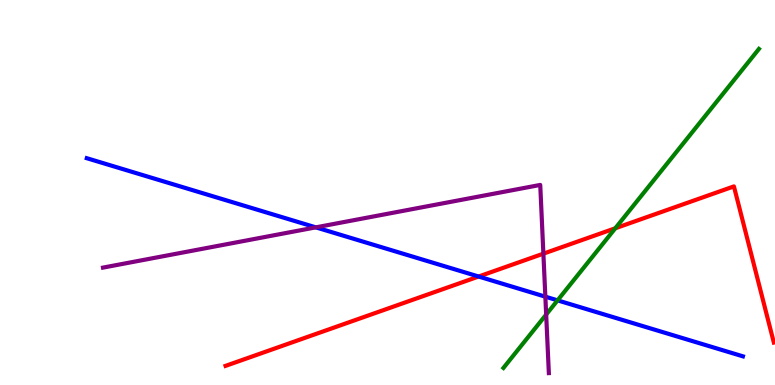[{'lines': ['blue', 'red'], 'intersections': [{'x': 6.18, 'y': 2.82}]}, {'lines': ['green', 'red'], 'intersections': [{'x': 7.94, 'y': 4.07}]}, {'lines': ['purple', 'red'], 'intersections': [{'x': 7.01, 'y': 3.41}]}, {'lines': ['blue', 'green'], 'intersections': [{'x': 7.19, 'y': 2.2}]}, {'lines': ['blue', 'purple'], 'intersections': [{'x': 4.08, 'y': 4.09}, {'x': 7.04, 'y': 2.29}]}, {'lines': ['green', 'purple'], 'intersections': [{'x': 7.05, 'y': 1.83}]}]